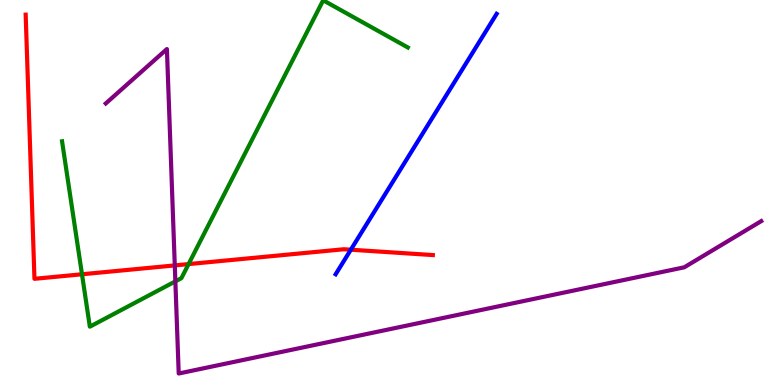[{'lines': ['blue', 'red'], 'intersections': [{'x': 4.53, 'y': 3.51}]}, {'lines': ['green', 'red'], 'intersections': [{'x': 1.06, 'y': 2.88}, {'x': 2.43, 'y': 3.14}]}, {'lines': ['purple', 'red'], 'intersections': [{'x': 2.26, 'y': 3.11}]}, {'lines': ['blue', 'green'], 'intersections': []}, {'lines': ['blue', 'purple'], 'intersections': []}, {'lines': ['green', 'purple'], 'intersections': [{'x': 2.26, 'y': 2.69}]}]